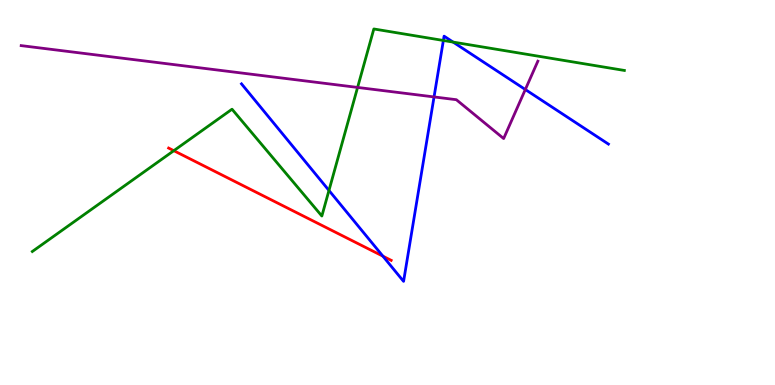[{'lines': ['blue', 'red'], 'intersections': [{'x': 4.94, 'y': 3.35}]}, {'lines': ['green', 'red'], 'intersections': [{'x': 2.24, 'y': 6.09}]}, {'lines': ['purple', 'red'], 'intersections': []}, {'lines': ['blue', 'green'], 'intersections': [{'x': 4.24, 'y': 5.05}, {'x': 5.72, 'y': 8.95}, {'x': 5.85, 'y': 8.91}]}, {'lines': ['blue', 'purple'], 'intersections': [{'x': 5.6, 'y': 7.48}, {'x': 6.78, 'y': 7.67}]}, {'lines': ['green', 'purple'], 'intersections': [{'x': 4.61, 'y': 7.73}]}]